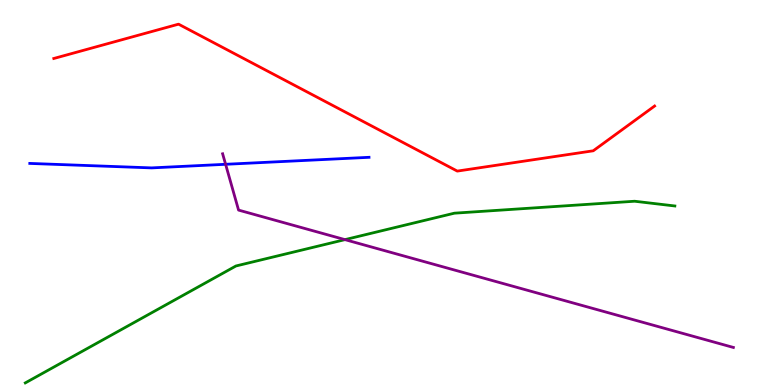[{'lines': ['blue', 'red'], 'intersections': []}, {'lines': ['green', 'red'], 'intersections': []}, {'lines': ['purple', 'red'], 'intersections': []}, {'lines': ['blue', 'green'], 'intersections': []}, {'lines': ['blue', 'purple'], 'intersections': [{'x': 2.91, 'y': 5.73}]}, {'lines': ['green', 'purple'], 'intersections': [{'x': 4.45, 'y': 3.78}]}]